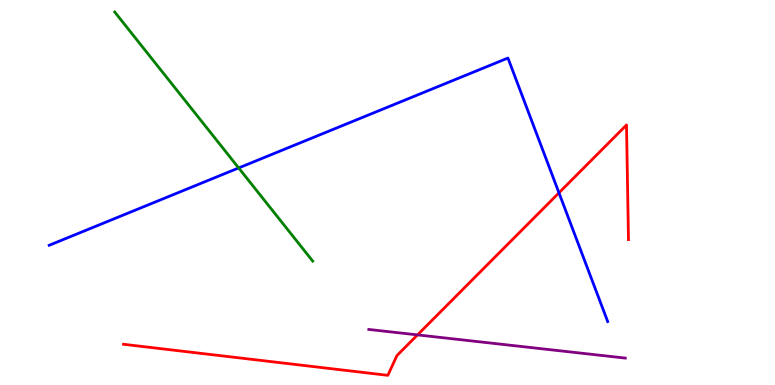[{'lines': ['blue', 'red'], 'intersections': [{'x': 7.21, 'y': 4.99}]}, {'lines': ['green', 'red'], 'intersections': []}, {'lines': ['purple', 'red'], 'intersections': [{'x': 5.39, 'y': 1.3}]}, {'lines': ['blue', 'green'], 'intersections': [{'x': 3.08, 'y': 5.64}]}, {'lines': ['blue', 'purple'], 'intersections': []}, {'lines': ['green', 'purple'], 'intersections': []}]